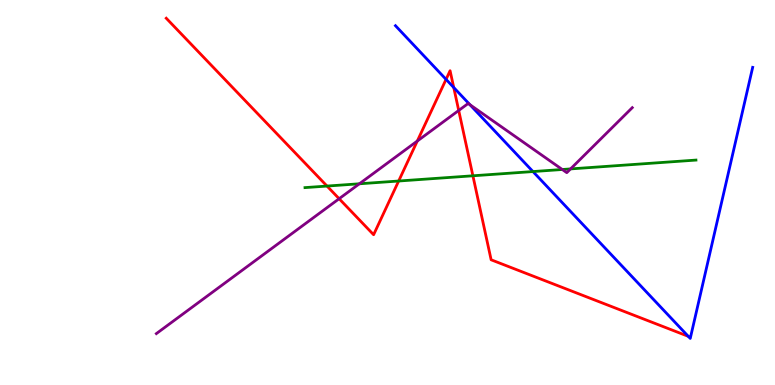[{'lines': ['blue', 'red'], 'intersections': [{'x': 5.76, 'y': 7.94}, {'x': 5.85, 'y': 7.73}]}, {'lines': ['green', 'red'], 'intersections': [{'x': 4.22, 'y': 5.17}, {'x': 5.14, 'y': 5.3}, {'x': 6.1, 'y': 5.43}]}, {'lines': ['purple', 'red'], 'intersections': [{'x': 4.38, 'y': 4.84}, {'x': 5.38, 'y': 6.34}, {'x': 5.92, 'y': 7.13}]}, {'lines': ['blue', 'green'], 'intersections': [{'x': 6.88, 'y': 5.54}]}, {'lines': ['blue', 'purple'], 'intersections': [{'x': 6.06, 'y': 7.28}]}, {'lines': ['green', 'purple'], 'intersections': [{'x': 4.64, 'y': 5.23}, {'x': 7.26, 'y': 5.6}, {'x': 7.36, 'y': 5.61}]}]